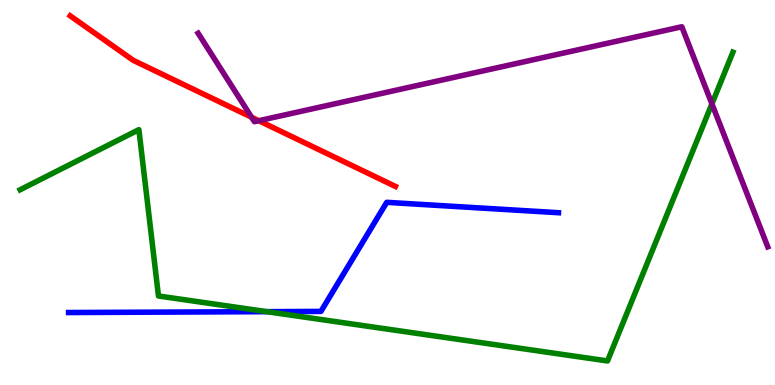[{'lines': ['blue', 'red'], 'intersections': []}, {'lines': ['green', 'red'], 'intersections': []}, {'lines': ['purple', 'red'], 'intersections': [{'x': 3.25, 'y': 6.95}, {'x': 3.34, 'y': 6.86}]}, {'lines': ['blue', 'green'], 'intersections': [{'x': 3.44, 'y': 1.91}]}, {'lines': ['blue', 'purple'], 'intersections': []}, {'lines': ['green', 'purple'], 'intersections': [{'x': 9.19, 'y': 7.3}]}]